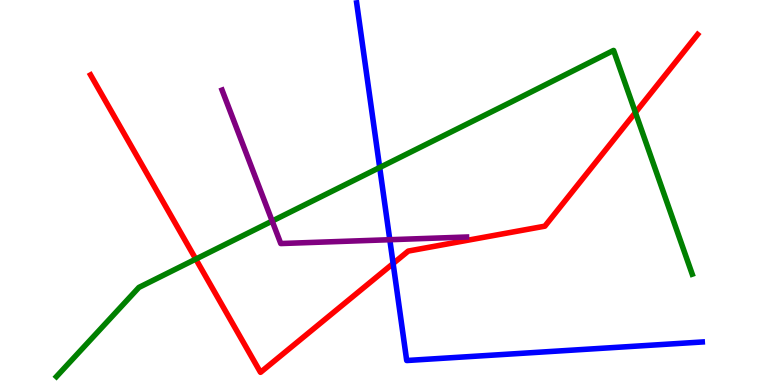[{'lines': ['blue', 'red'], 'intersections': [{'x': 5.07, 'y': 3.16}]}, {'lines': ['green', 'red'], 'intersections': [{'x': 2.53, 'y': 3.27}, {'x': 8.2, 'y': 7.08}]}, {'lines': ['purple', 'red'], 'intersections': []}, {'lines': ['blue', 'green'], 'intersections': [{'x': 4.9, 'y': 5.65}]}, {'lines': ['blue', 'purple'], 'intersections': [{'x': 5.03, 'y': 3.77}]}, {'lines': ['green', 'purple'], 'intersections': [{'x': 3.51, 'y': 4.26}]}]